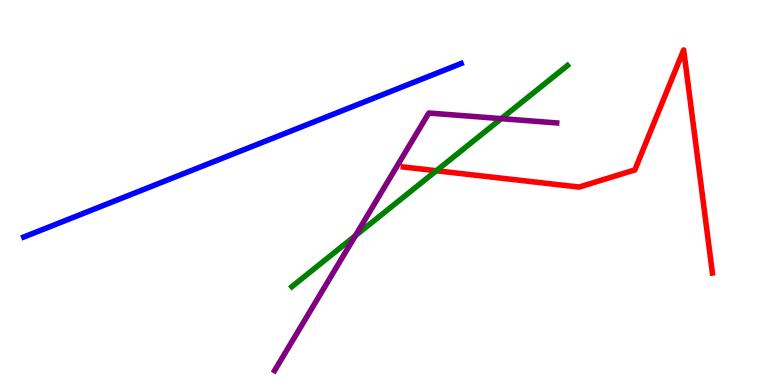[{'lines': ['blue', 'red'], 'intersections': []}, {'lines': ['green', 'red'], 'intersections': [{'x': 5.63, 'y': 5.57}]}, {'lines': ['purple', 'red'], 'intersections': []}, {'lines': ['blue', 'green'], 'intersections': []}, {'lines': ['blue', 'purple'], 'intersections': []}, {'lines': ['green', 'purple'], 'intersections': [{'x': 4.58, 'y': 3.88}, {'x': 6.47, 'y': 6.92}]}]